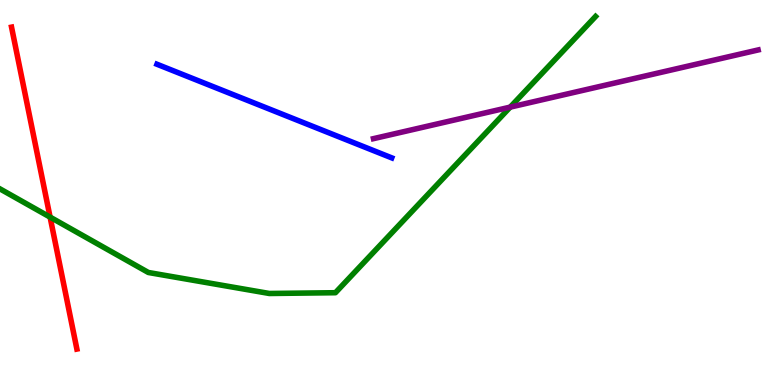[{'lines': ['blue', 'red'], 'intersections': []}, {'lines': ['green', 'red'], 'intersections': [{'x': 0.646, 'y': 4.36}]}, {'lines': ['purple', 'red'], 'intersections': []}, {'lines': ['blue', 'green'], 'intersections': []}, {'lines': ['blue', 'purple'], 'intersections': []}, {'lines': ['green', 'purple'], 'intersections': [{'x': 6.58, 'y': 7.22}]}]